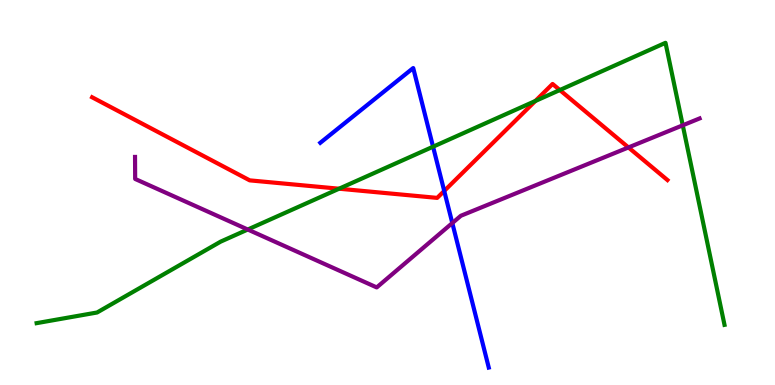[{'lines': ['blue', 'red'], 'intersections': [{'x': 5.73, 'y': 5.04}]}, {'lines': ['green', 'red'], 'intersections': [{'x': 4.37, 'y': 5.1}, {'x': 6.91, 'y': 7.38}, {'x': 7.22, 'y': 7.66}]}, {'lines': ['purple', 'red'], 'intersections': [{'x': 8.11, 'y': 6.17}]}, {'lines': ['blue', 'green'], 'intersections': [{'x': 5.59, 'y': 6.19}]}, {'lines': ['blue', 'purple'], 'intersections': [{'x': 5.84, 'y': 4.21}]}, {'lines': ['green', 'purple'], 'intersections': [{'x': 3.2, 'y': 4.04}, {'x': 8.81, 'y': 6.75}]}]